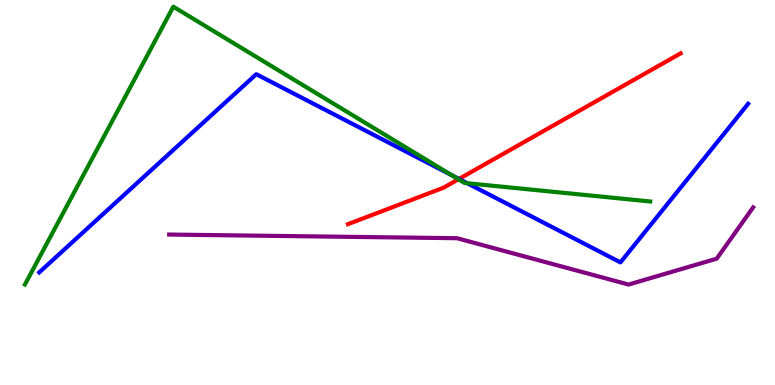[{'lines': ['blue', 'red'], 'intersections': [{'x': 5.92, 'y': 5.35}]}, {'lines': ['green', 'red'], 'intersections': [{'x': 5.92, 'y': 5.34}]}, {'lines': ['purple', 'red'], 'intersections': []}, {'lines': ['blue', 'green'], 'intersections': [{'x': 5.83, 'y': 5.45}, {'x': 6.03, 'y': 5.24}]}, {'lines': ['blue', 'purple'], 'intersections': []}, {'lines': ['green', 'purple'], 'intersections': []}]